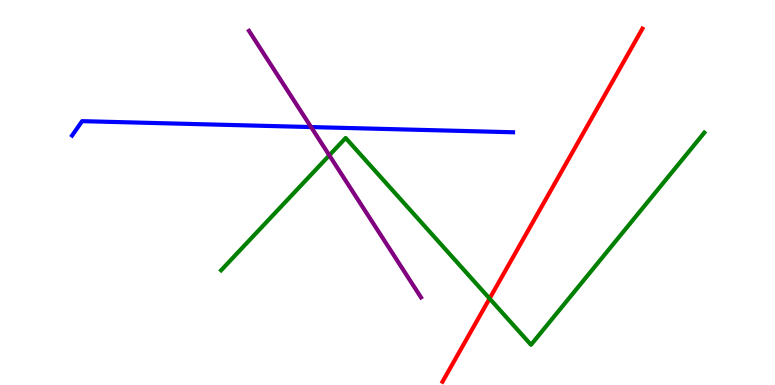[{'lines': ['blue', 'red'], 'intersections': []}, {'lines': ['green', 'red'], 'intersections': [{'x': 6.32, 'y': 2.25}]}, {'lines': ['purple', 'red'], 'intersections': []}, {'lines': ['blue', 'green'], 'intersections': []}, {'lines': ['blue', 'purple'], 'intersections': [{'x': 4.01, 'y': 6.7}]}, {'lines': ['green', 'purple'], 'intersections': [{'x': 4.25, 'y': 5.97}]}]